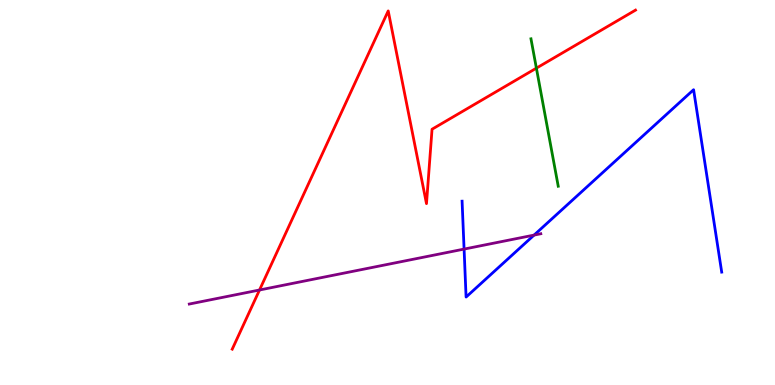[{'lines': ['blue', 'red'], 'intersections': []}, {'lines': ['green', 'red'], 'intersections': [{'x': 6.92, 'y': 8.23}]}, {'lines': ['purple', 'red'], 'intersections': [{'x': 3.35, 'y': 2.47}]}, {'lines': ['blue', 'green'], 'intersections': []}, {'lines': ['blue', 'purple'], 'intersections': [{'x': 5.99, 'y': 3.53}, {'x': 6.89, 'y': 3.89}]}, {'lines': ['green', 'purple'], 'intersections': []}]